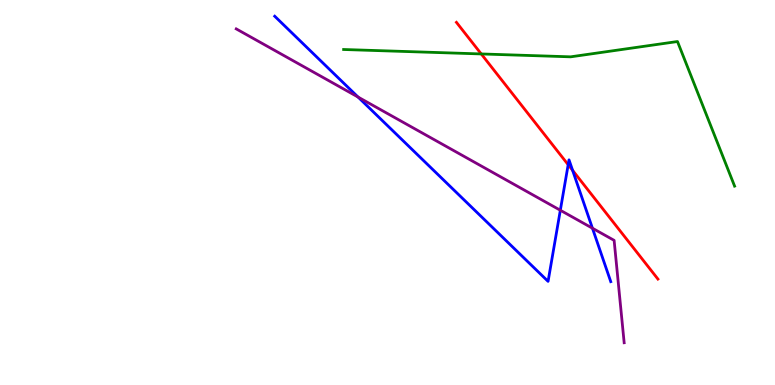[{'lines': ['blue', 'red'], 'intersections': [{'x': 7.33, 'y': 5.72}, {'x': 7.39, 'y': 5.57}]}, {'lines': ['green', 'red'], 'intersections': [{'x': 6.21, 'y': 8.6}]}, {'lines': ['purple', 'red'], 'intersections': []}, {'lines': ['blue', 'green'], 'intersections': []}, {'lines': ['blue', 'purple'], 'intersections': [{'x': 4.62, 'y': 7.48}, {'x': 7.23, 'y': 4.54}, {'x': 7.64, 'y': 4.07}]}, {'lines': ['green', 'purple'], 'intersections': []}]